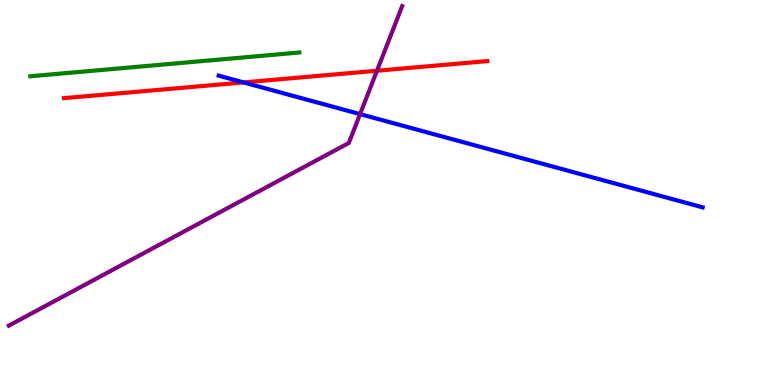[{'lines': ['blue', 'red'], 'intersections': [{'x': 3.14, 'y': 7.86}]}, {'lines': ['green', 'red'], 'intersections': []}, {'lines': ['purple', 'red'], 'intersections': [{'x': 4.86, 'y': 8.16}]}, {'lines': ['blue', 'green'], 'intersections': []}, {'lines': ['blue', 'purple'], 'intersections': [{'x': 4.65, 'y': 7.04}]}, {'lines': ['green', 'purple'], 'intersections': []}]